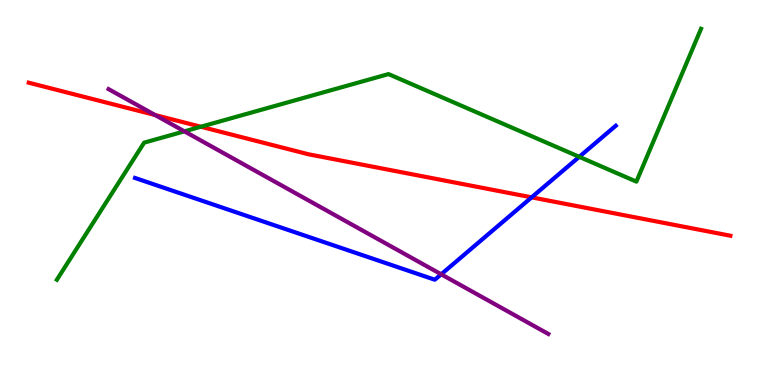[{'lines': ['blue', 'red'], 'intersections': [{'x': 6.86, 'y': 4.87}]}, {'lines': ['green', 'red'], 'intersections': [{'x': 2.59, 'y': 6.71}]}, {'lines': ['purple', 'red'], 'intersections': [{'x': 2.0, 'y': 7.01}]}, {'lines': ['blue', 'green'], 'intersections': [{'x': 7.47, 'y': 5.93}]}, {'lines': ['blue', 'purple'], 'intersections': [{'x': 5.69, 'y': 2.88}]}, {'lines': ['green', 'purple'], 'intersections': [{'x': 2.38, 'y': 6.59}]}]